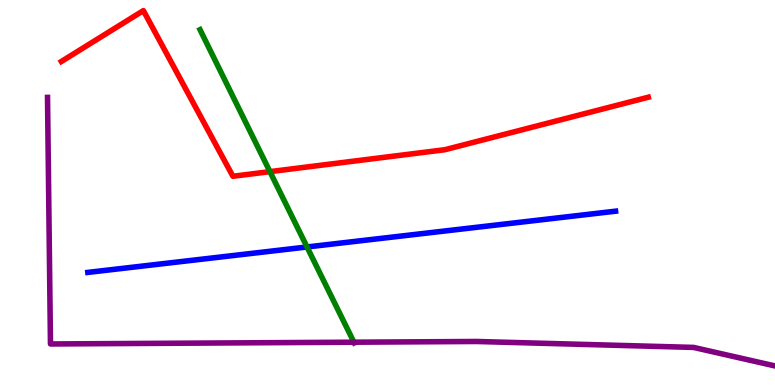[{'lines': ['blue', 'red'], 'intersections': []}, {'lines': ['green', 'red'], 'intersections': [{'x': 3.48, 'y': 5.54}]}, {'lines': ['purple', 'red'], 'intersections': []}, {'lines': ['blue', 'green'], 'intersections': [{'x': 3.96, 'y': 3.58}]}, {'lines': ['blue', 'purple'], 'intersections': []}, {'lines': ['green', 'purple'], 'intersections': [{'x': 4.57, 'y': 1.11}]}]